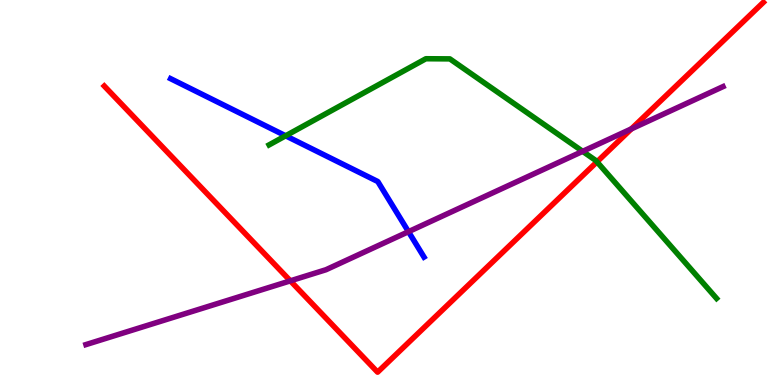[{'lines': ['blue', 'red'], 'intersections': []}, {'lines': ['green', 'red'], 'intersections': [{'x': 7.7, 'y': 5.8}]}, {'lines': ['purple', 'red'], 'intersections': [{'x': 3.75, 'y': 2.71}, {'x': 8.15, 'y': 6.65}]}, {'lines': ['blue', 'green'], 'intersections': [{'x': 3.69, 'y': 6.47}]}, {'lines': ['blue', 'purple'], 'intersections': [{'x': 5.27, 'y': 3.98}]}, {'lines': ['green', 'purple'], 'intersections': [{'x': 7.52, 'y': 6.07}]}]